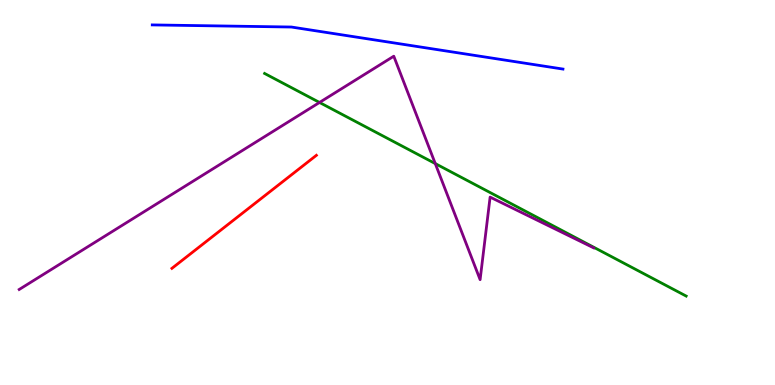[{'lines': ['blue', 'red'], 'intersections': []}, {'lines': ['green', 'red'], 'intersections': []}, {'lines': ['purple', 'red'], 'intersections': []}, {'lines': ['blue', 'green'], 'intersections': []}, {'lines': ['blue', 'purple'], 'intersections': []}, {'lines': ['green', 'purple'], 'intersections': [{'x': 4.12, 'y': 7.34}, {'x': 5.62, 'y': 5.75}]}]